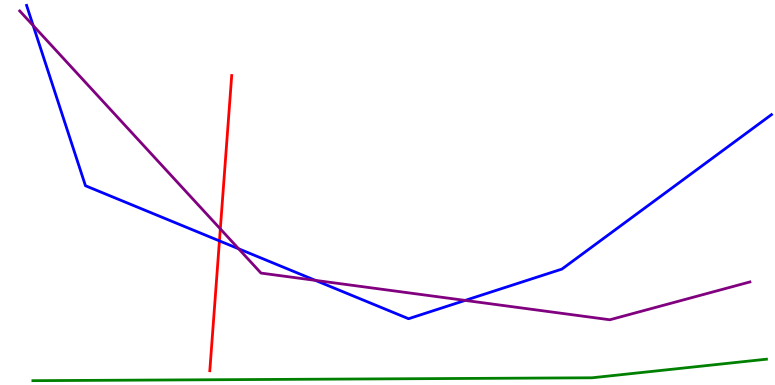[{'lines': ['blue', 'red'], 'intersections': [{'x': 2.83, 'y': 3.74}]}, {'lines': ['green', 'red'], 'intersections': []}, {'lines': ['purple', 'red'], 'intersections': [{'x': 2.84, 'y': 4.05}]}, {'lines': ['blue', 'green'], 'intersections': []}, {'lines': ['blue', 'purple'], 'intersections': [{'x': 0.428, 'y': 9.34}, {'x': 3.08, 'y': 3.54}, {'x': 4.07, 'y': 2.72}, {'x': 6.0, 'y': 2.2}]}, {'lines': ['green', 'purple'], 'intersections': []}]